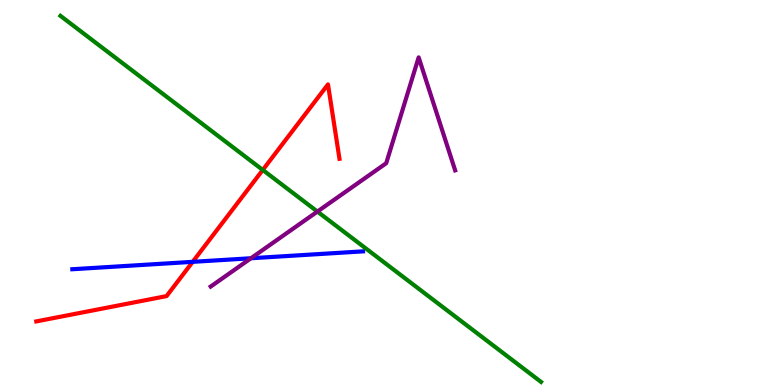[{'lines': ['blue', 'red'], 'intersections': [{'x': 2.49, 'y': 3.2}]}, {'lines': ['green', 'red'], 'intersections': [{'x': 3.39, 'y': 5.59}]}, {'lines': ['purple', 'red'], 'intersections': []}, {'lines': ['blue', 'green'], 'intersections': []}, {'lines': ['blue', 'purple'], 'intersections': [{'x': 3.24, 'y': 3.29}]}, {'lines': ['green', 'purple'], 'intersections': [{'x': 4.1, 'y': 4.5}]}]